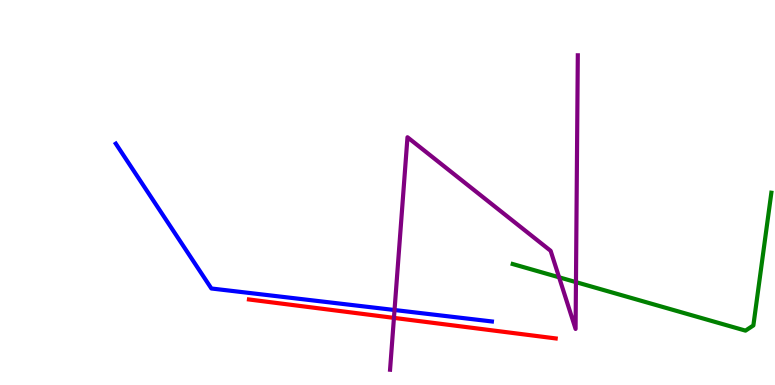[{'lines': ['blue', 'red'], 'intersections': []}, {'lines': ['green', 'red'], 'intersections': []}, {'lines': ['purple', 'red'], 'intersections': [{'x': 5.08, 'y': 1.74}]}, {'lines': ['blue', 'green'], 'intersections': []}, {'lines': ['blue', 'purple'], 'intersections': [{'x': 5.09, 'y': 1.95}]}, {'lines': ['green', 'purple'], 'intersections': [{'x': 7.21, 'y': 2.8}, {'x': 7.43, 'y': 2.67}]}]